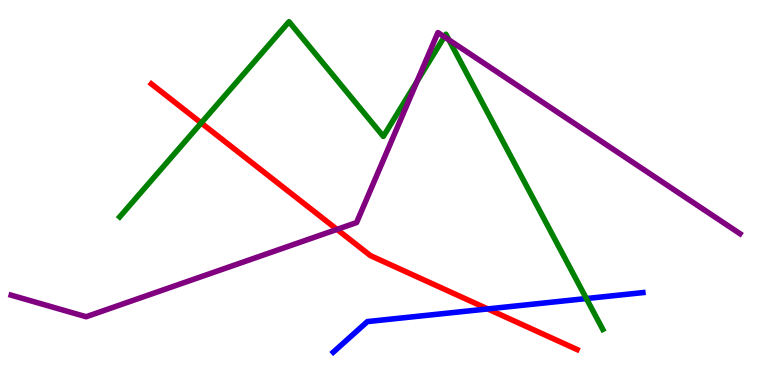[{'lines': ['blue', 'red'], 'intersections': [{'x': 6.29, 'y': 1.98}]}, {'lines': ['green', 'red'], 'intersections': [{'x': 2.6, 'y': 6.81}]}, {'lines': ['purple', 'red'], 'intersections': [{'x': 4.35, 'y': 4.04}]}, {'lines': ['blue', 'green'], 'intersections': [{'x': 7.57, 'y': 2.25}]}, {'lines': ['blue', 'purple'], 'intersections': []}, {'lines': ['green', 'purple'], 'intersections': [{'x': 5.38, 'y': 7.89}, {'x': 5.73, 'y': 9.04}, {'x': 5.79, 'y': 8.96}]}]